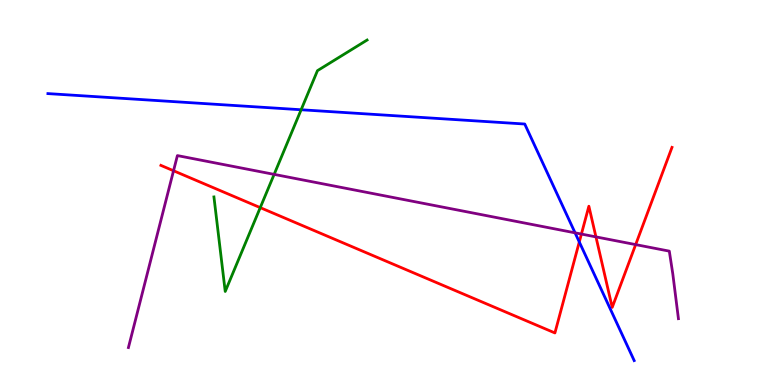[{'lines': ['blue', 'red'], 'intersections': [{'x': 7.47, 'y': 3.72}]}, {'lines': ['green', 'red'], 'intersections': [{'x': 3.36, 'y': 4.61}]}, {'lines': ['purple', 'red'], 'intersections': [{'x': 2.24, 'y': 5.56}, {'x': 7.5, 'y': 3.92}, {'x': 7.69, 'y': 3.85}, {'x': 8.2, 'y': 3.65}]}, {'lines': ['blue', 'green'], 'intersections': [{'x': 3.89, 'y': 7.15}]}, {'lines': ['blue', 'purple'], 'intersections': [{'x': 7.42, 'y': 3.95}]}, {'lines': ['green', 'purple'], 'intersections': [{'x': 3.54, 'y': 5.47}]}]